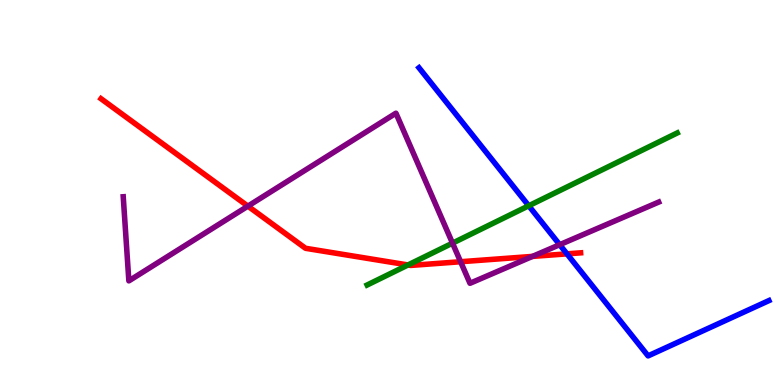[{'lines': ['blue', 'red'], 'intersections': [{'x': 7.32, 'y': 3.41}]}, {'lines': ['green', 'red'], 'intersections': [{'x': 5.26, 'y': 3.12}]}, {'lines': ['purple', 'red'], 'intersections': [{'x': 3.2, 'y': 4.65}, {'x': 5.94, 'y': 3.2}, {'x': 6.87, 'y': 3.34}]}, {'lines': ['blue', 'green'], 'intersections': [{'x': 6.82, 'y': 4.66}]}, {'lines': ['blue', 'purple'], 'intersections': [{'x': 7.22, 'y': 3.64}]}, {'lines': ['green', 'purple'], 'intersections': [{'x': 5.84, 'y': 3.68}]}]